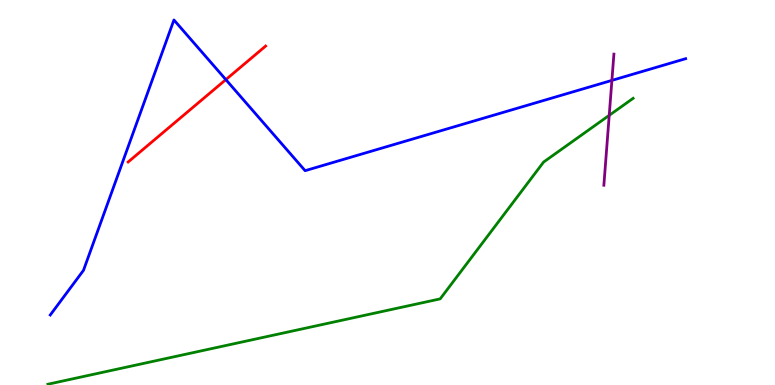[{'lines': ['blue', 'red'], 'intersections': [{'x': 2.91, 'y': 7.93}]}, {'lines': ['green', 'red'], 'intersections': []}, {'lines': ['purple', 'red'], 'intersections': []}, {'lines': ['blue', 'green'], 'intersections': []}, {'lines': ['blue', 'purple'], 'intersections': [{'x': 7.9, 'y': 7.91}]}, {'lines': ['green', 'purple'], 'intersections': [{'x': 7.86, 'y': 7.0}]}]